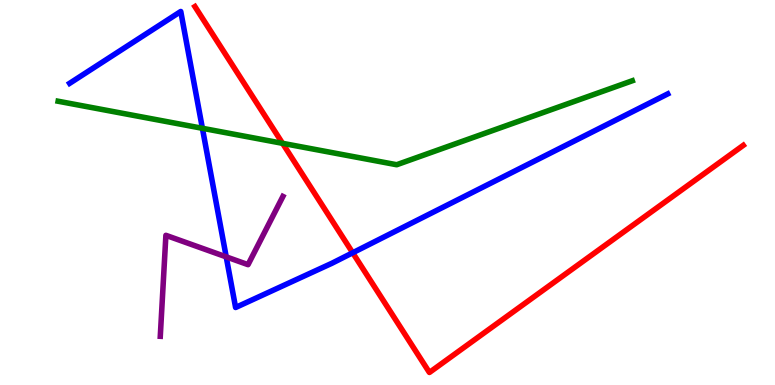[{'lines': ['blue', 'red'], 'intersections': [{'x': 4.55, 'y': 3.43}]}, {'lines': ['green', 'red'], 'intersections': [{'x': 3.65, 'y': 6.28}]}, {'lines': ['purple', 'red'], 'intersections': []}, {'lines': ['blue', 'green'], 'intersections': [{'x': 2.61, 'y': 6.67}]}, {'lines': ['blue', 'purple'], 'intersections': [{'x': 2.92, 'y': 3.33}]}, {'lines': ['green', 'purple'], 'intersections': []}]